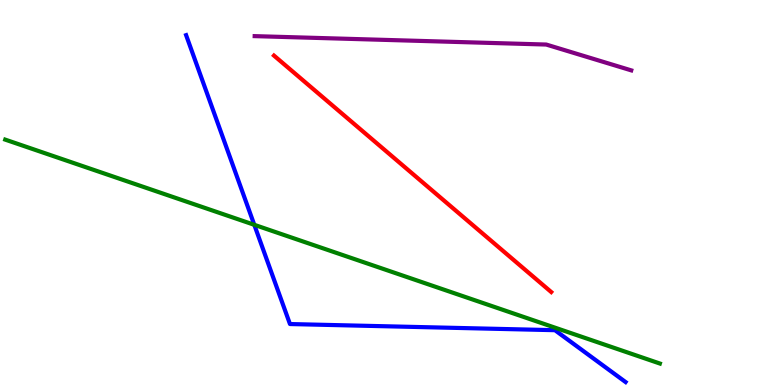[{'lines': ['blue', 'red'], 'intersections': []}, {'lines': ['green', 'red'], 'intersections': []}, {'lines': ['purple', 'red'], 'intersections': []}, {'lines': ['blue', 'green'], 'intersections': [{'x': 3.28, 'y': 4.16}]}, {'lines': ['blue', 'purple'], 'intersections': []}, {'lines': ['green', 'purple'], 'intersections': []}]